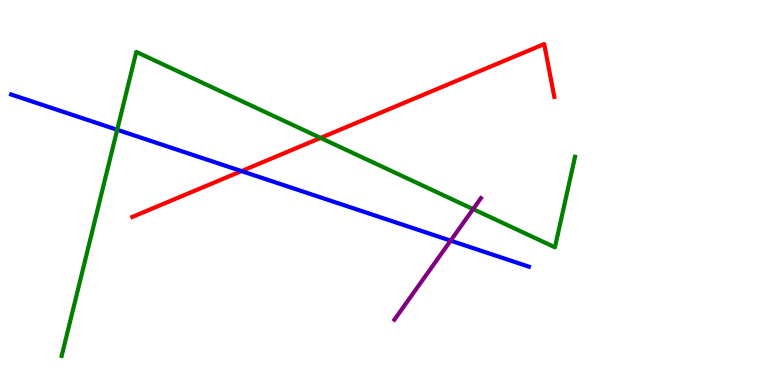[{'lines': ['blue', 'red'], 'intersections': [{'x': 3.12, 'y': 5.56}]}, {'lines': ['green', 'red'], 'intersections': [{'x': 4.14, 'y': 6.42}]}, {'lines': ['purple', 'red'], 'intersections': []}, {'lines': ['blue', 'green'], 'intersections': [{'x': 1.51, 'y': 6.63}]}, {'lines': ['blue', 'purple'], 'intersections': [{'x': 5.81, 'y': 3.75}]}, {'lines': ['green', 'purple'], 'intersections': [{'x': 6.1, 'y': 4.57}]}]